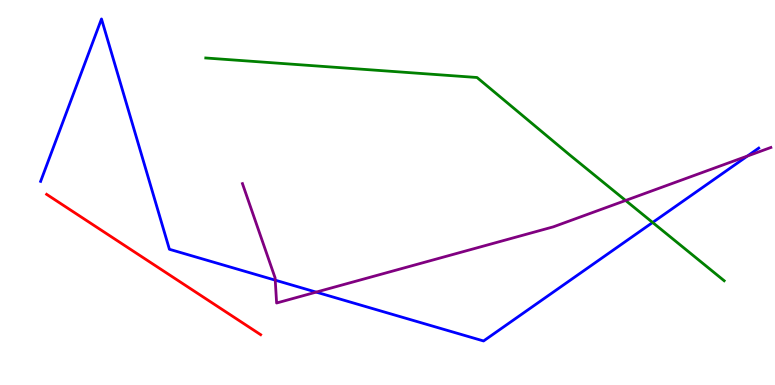[{'lines': ['blue', 'red'], 'intersections': []}, {'lines': ['green', 'red'], 'intersections': []}, {'lines': ['purple', 'red'], 'intersections': []}, {'lines': ['blue', 'green'], 'intersections': [{'x': 8.42, 'y': 4.22}]}, {'lines': ['blue', 'purple'], 'intersections': [{'x': 3.55, 'y': 2.72}, {'x': 4.08, 'y': 2.41}, {'x': 9.64, 'y': 5.95}]}, {'lines': ['green', 'purple'], 'intersections': [{'x': 8.07, 'y': 4.79}]}]